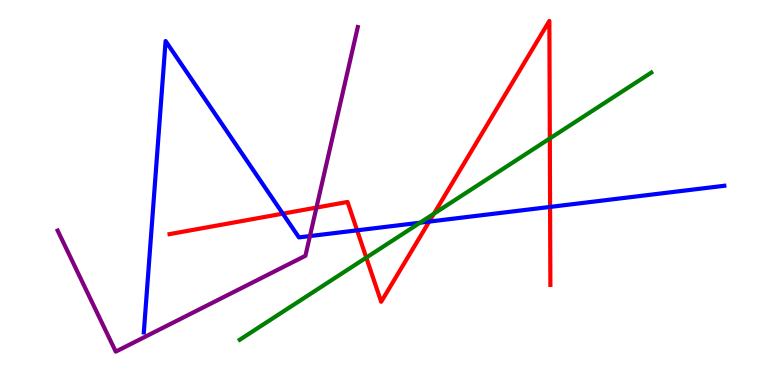[{'lines': ['blue', 'red'], 'intersections': [{'x': 3.65, 'y': 4.45}, {'x': 4.61, 'y': 4.02}, {'x': 5.54, 'y': 4.24}, {'x': 7.1, 'y': 4.63}]}, {'lines': ['green', 'red'], 'intersections': [{'x': 4.73, 'y': 3.31}, {'x': 5.6, 'y': 4.45}, {'x': 7.09, 'y': 6.4}]}, {'lines': ['purple', 'red'], 'intersections': [{'x': 4.08, 'y': 4.61}]}, {'lines': ['blue', 'green'], 'intersections': [{'x': 5.42, 'y': 4.22}]}, {'lines': ['blue', 'purple'], 'intersections': [{'x': 4.0, 'y': 3.87}]}, {'lines': ['green', 'purple'], 'intersections': []}]